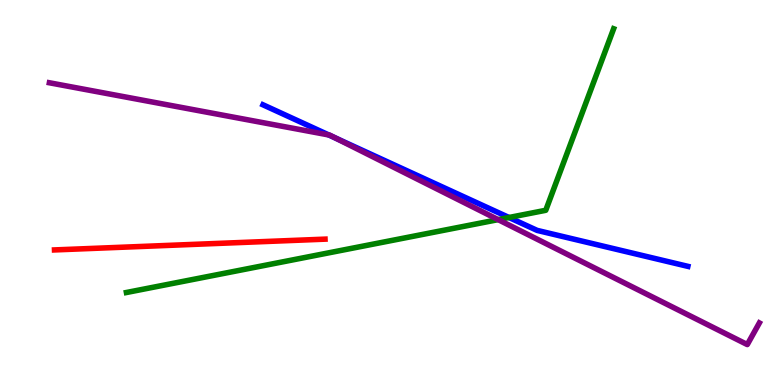[{'lines': ['blue', 'red'], 'intersections': []}, {'lines': ['green', 'red'], 'intersections': []}, {'lines': ['purple', 'red'], 'intersections': []}, {'lines': ['blue', 'green'], 'intersections': [{'x': 6.57, 'y': 4.35}]}, {'lines': ['blue', 'purple'], 'intersections': [{'x': 4.24, 'y': 6.49}, {'x': 4.32, 'y': 6.42}]}, {'lines': ['green', 'purple'], 'intersections': [{'x': 6.43, 'y': 4.3}]}]